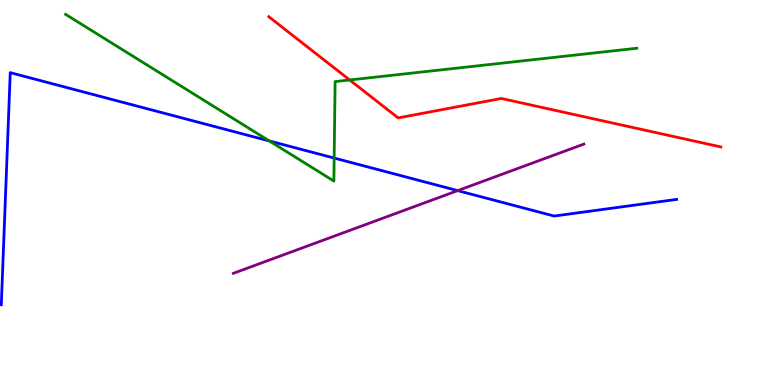[{'lines': ['blue', 'red'], 'intersections': []}, {'lines': ['green', 'red'], 'intersections': [{'x': 4.51, 'y': 7.92}]}, {'lines': ['purple', 'red'], 'intersections': []}, {'lines': ['blue', 'green'], 'intersections': [{'x': 3.48, 'y': 6.34}, {'x': 4.31, 'y': 5.89}]}, {'lines': ['blue', 'purple'], 'intersections': [{'x': 5.91, 'y': 5.05}]}, {'lines': ['green', 'purple'], 'intersections': []}]